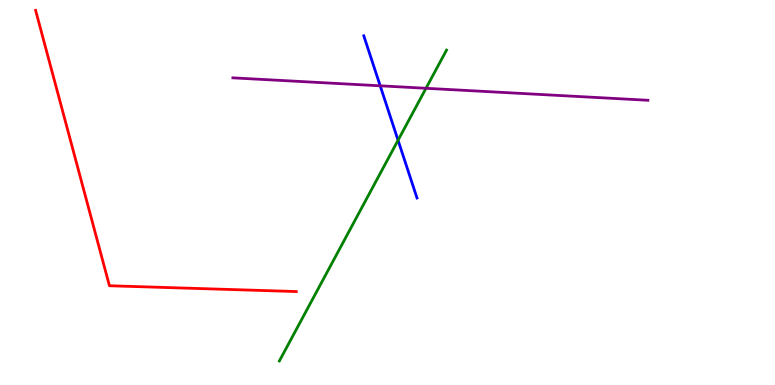[{'lines': ['blue', 'red'], 'intersections': []}, {'lines': ['green', 'red'], 'intersections': []}, {'lines': ['purple', 'red'], 'intersections': []}, {'lines': ['blue', 'green'], 'intersections': [{'x': 5.14, 'y': 6.36}]}, {'lines': ['blue', 'purple'], 'intersections': [{'x': 4.91, 'y': 7.77}]}, {'lines': ['green', 'purple'], 'intersections': [{'x': 5.5, 'y': 7.71}]}]